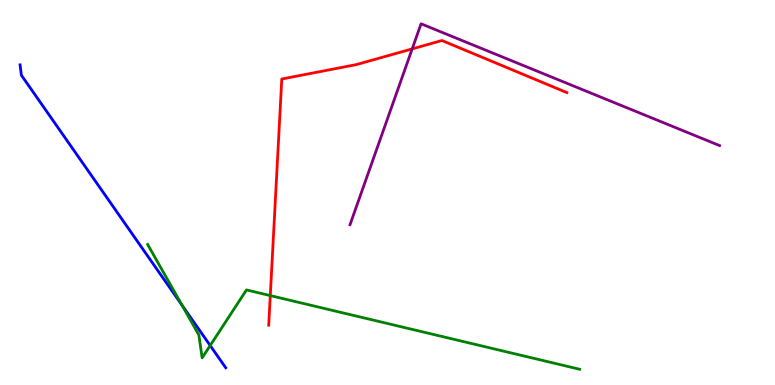[{'lines': ['blue', 'red'], 'intersections': []}, {'lines': ['green', 'red'], 'intersections': [{'x': 3.49, 'y': 2.32}]}, {'lines': ['purple', 'red'], 'intersections': [{'x': 5.32, 'y': 8.73}]}, {'lines': ['blue', 'green'], 'intersections': [{'x': 2.35, 'y': 2.07}, {'x': 2.71, 'y': 1.03}]}, {'lines': ['blue', 'purple'], 'intersections': []}, {'lines': ['green', 'purple'], 'intersections': []}]